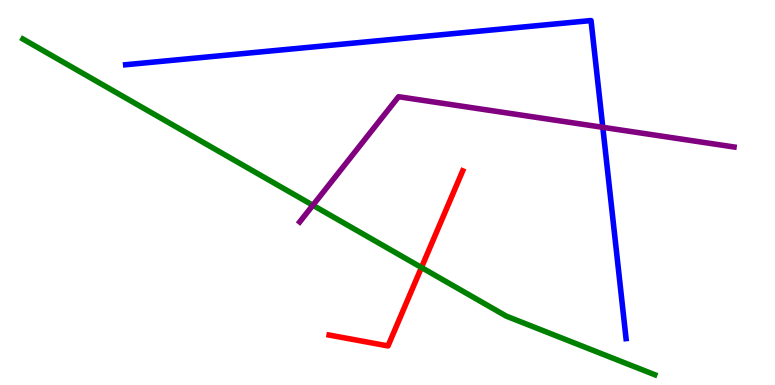[{'lines': ['blue', 'red'], 'intersections': []}, {'lines': ['green', 'red'], 'intersections': [{'x': 5.44, 'y': 3.05}]}, {'lines': ['purple', 'red'], 'intersections': []}, {'lines': ['blue', 'green'], 'intersections': []}, {'lines': ['blue', 'purple'], 'intersections': [{'x': 7.78, 'y': 6.69}]}, {'lines': ['green', 'purple'], 'intersections': [{'x': 4.04, 'y': 4.67}]}]